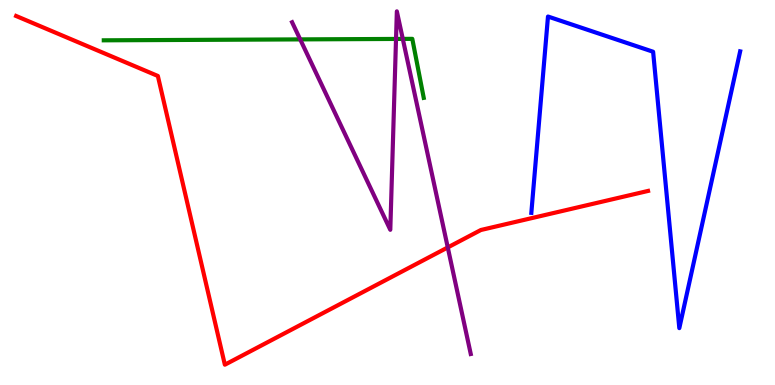[{'lines': ['blue', 'red'], 'intersections': []}, {'lines': ['green', 'red'], 'intersections': []}, {'lines': ['purple', 'red'], 'intersections': [{'x': 5.78, 'y': 3.57}]}, {'lines': ['blue', 'green'], 'intersections': []}, {'lines': ['blue', 'purple'], 'intersections': []}, {'lines': ['green', 'purple'], 'intersections': [{'x': 3.87, 'y': 8.98}, {'x': 5.11, 'y': 8.99}, {'x': 5.2, 'y': 8.99}]}]